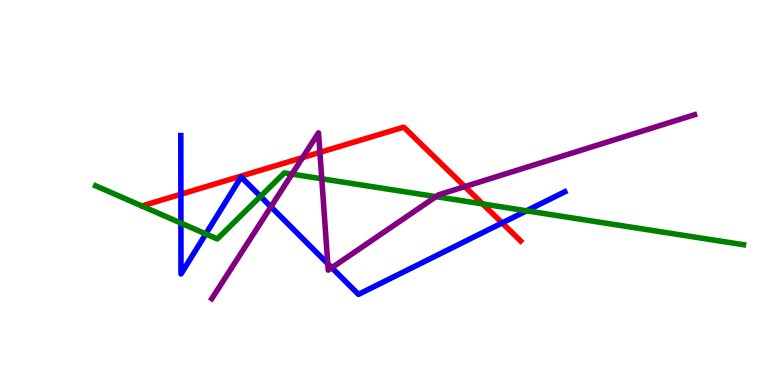[{'lines': ['blue', 'red'], 'intersections': [{'x': 2.33, 'y': 4.95}, {'x': 6.48, 'y': 4.21}]}, {'lines': ['green', 'red'], 'intersections': [{'x': 6.23, 'y': 4.7}]}, {'lines': ['purple', 'red'], 'intersections': [{'x': 3.9, 'y': 5.91}, {'x': 4.13, 'y': 6.04}, {'x': 6.0, 'y': 5.15}]}, {'lines': ['blue', 'green'], 'intersections': [{'x': 2.33, 'y': 4.21}, {'x': 2.66, 'y': 3.92}, {'x': 3.36, 'y': 4.9}, {'x': 6.79, 'y': 4.52}]}, {'lines': ['blue', 'purple'], 'intersections': [{'x': 3.5, 'y': 4.63}, {'x': 4.23, 'y': 3.15}, {'x': 4.28, 'y': 3.05}]}, {'lines': ['green', 'purple'], 'intersections': [{'x': 3.77, 'y': 5.48}, {'x': 4.15, 'y': 5.36}, {'x': 5.63, 'y': 4.89}]}]